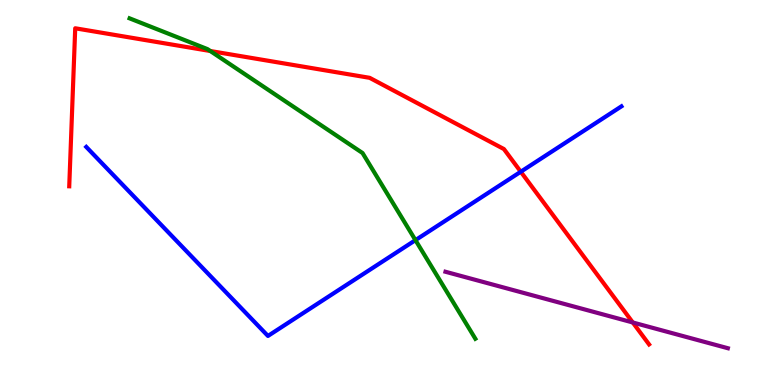[{'lines': ['blue', 'red'], 'intersections': [{'x': 6.72, 'y': 5.54}]}, {'lines': ['green', 'red'], 'intersections': [{'x': 2.71, 'y': 8.68}]}, {'lines': ['purple', 'red'], 'intersections': [{'x': 8.16, 'y': 1.62}]}, {'lines': ['blue', 'green'], 'intersections': [{'x': 5.36, 'y': 3.76}]}, {'lines': ['blue', 'purple'], 'intersections': []}, {'lines': ['green', 'purple'], 'intersections': []}]